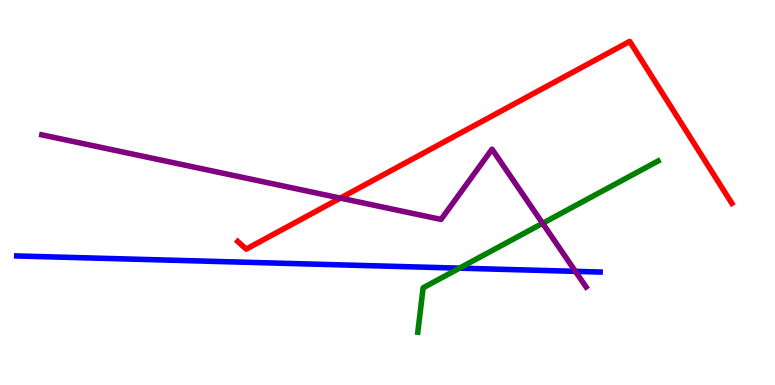[{'lines': ['blue', 'red'], 'intersections': []}, {'lines': ['green', 'red'], 'intersections': []}, {'lines': ['purple', 'red'], 'intersections': [{'x': 4.39, 'y': 4.85}]}, {'lines': ['blue', 'green'], 'intersections': [{'x': 5.93, 'y': 3.03}]}, {'lines': ['blue', 'purple'], 'intersections': [{'x': 7.42, 'y': 2.95}]}, {'lines': ['green', 'purple'], 'intersections': [{'x': 7.0, 'y': 4.2}]}]